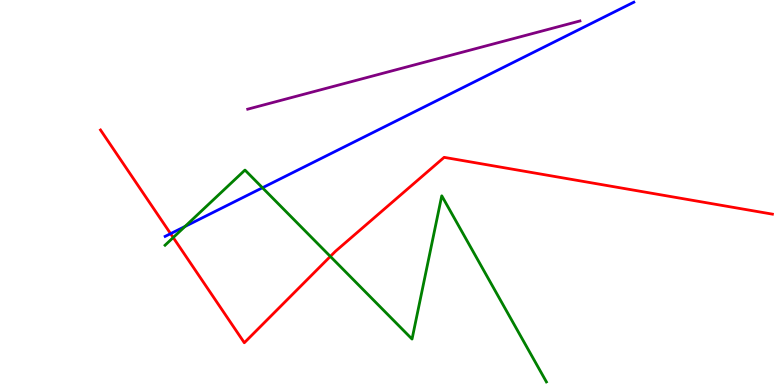[{'lines': ['blue', 'red'], 'intersections': [{'x': 2.2, 'y': 3.93}]}, {'lines': ['green', 'red'], 'intersections': [{'x': 2.24, 'y': 3.83}, {'x': 4.26, 'y': 3.34}]}, {'lines': ['purple', 'red'], 'intersections': []}, {'lines': ['blue', 'green'], 'intersections': [{'x': 2.39, 'y': 4.12}, {'x': 3.39, 'y': 5.12}]}, {'lines': ['blue', 'purple'], 'intersections': []}, {'lines': ['green', 'purple'], 'intersections': []}]